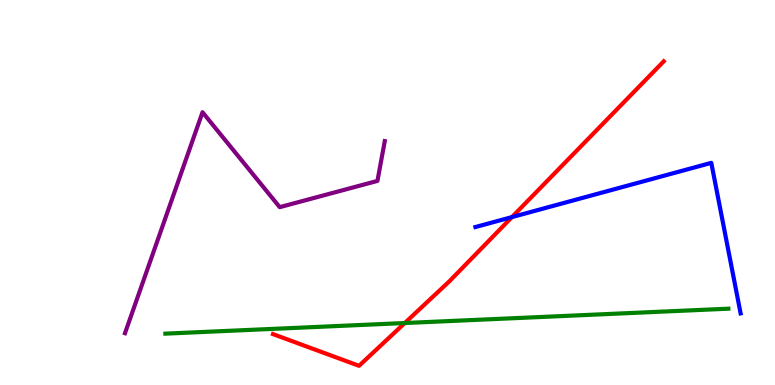[{'lines': ['blue', 'red'], 'intersections': [{'x': 6.61, 'y': 4.36}]}, {'lines': ['green', 'red'], 'intersections': [{'x': 5.22, 'y': 1.61}]}, {'lines': ['purple', 'red'], 'intersections': []}, {'lines': ['blue', 'green'], 'intersections': []}, {'lines': ['blue', 'purple'], 'intersections': []}, {'lines': ['green', 'purple'], 'intersections': []}]